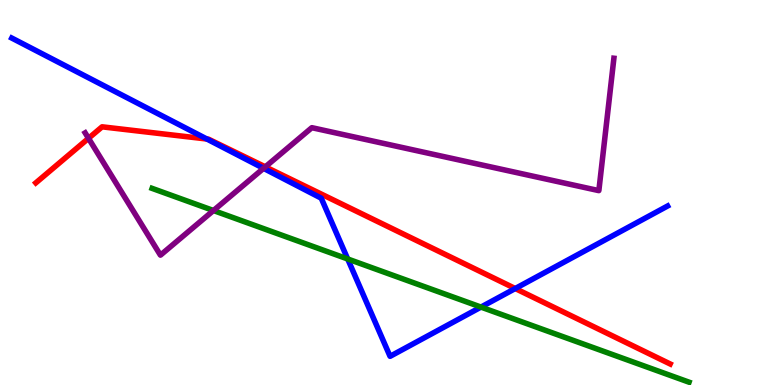[{'lines': ['blue', 'red'], 'intersections': [{'x': 2.67, 'y': 6.39}, {'x': 6.65, 'y': 2.51}]}, {'lines': ['green', 'red'], 'intersections': []}, {'lines': ['purple', 'red'], 'intersections': [{'x': 1.14, 'y': 6.41}, {'x': 3.42, 'y': 5.67}]}, {'lines': ['blue', 'green'], 'intersections': [{'x': 4.49, 'y': 3.27}, {'x': 6.21, 'y': 2.02}]}, {'lines': ['blue', 'purple'], 'intersections': [{'x': 3.4, 'y': 5.63}]}, {'lines': ['green', 'purple'], 'intersections': [{'x': 2.75, 'y': 4.53}]}]